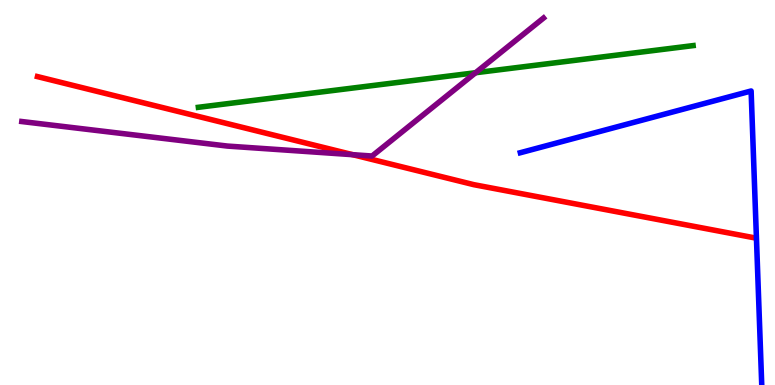[{'lines': ['blue', 'red'], 'intersections': []}, {'lines': ['green', 'red'], 'intersections': []}, {'lines': ['purple', 'red'], 'intersections': [{'x': 4.55, 'y': 5.98}]}, {'lines': ['blue', 'green'], 'intersections': []}, {'lines': ['blue', 'purple'], 'intersections': []}, {'lines': ['green', 'purple'], 'intersections': [{'x': 6.14, 'y': 8.11}]}]